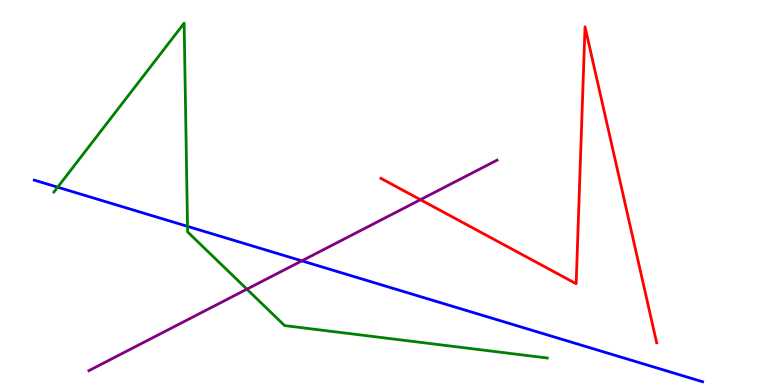[{'lines': ['blue', 'red'], 'intersections': []}, {'lines': ['green', 'red'], 'intersections': []}, {'lines': ['purple', 'red'], 'intersections': [{'x': 5.42, 'y': 4.81}]}, {'lines': ['blue', 'green'], 'intersections': [{'x': 0.744, 'y': 5.14}, {'x': 2.42, 'y': 4.12}]}, {'lines': ['blue', 'purple'], 'intersections': [{'x': 3.89, 'y': 3.22}]}, {'lines': ['green', 'purple'], 'intersections': [{'x': 3.19, 'y': 2.49}]}]